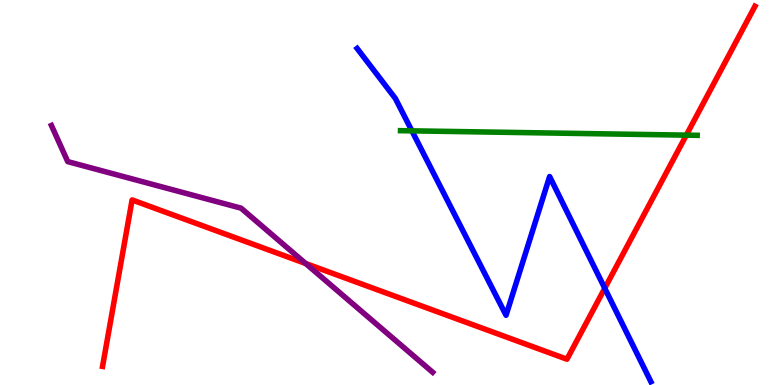[{'lines': ['blue', 'red'], 'intersections': [{'x': 7.8, 'y': 2.51}]}, {'lines': ['green', 'red'], 'intersections': [{'x': 8.86, 'y': 6.49}]}, {'lines': ['purple', 'red'], 'intersections': [{'x': 3.94, 'y': 3.16}]}, {'lines': ['blue', 'green'], 'intersections': [{'x': 5.31, 'y': 6.6}]}, {'lines': ['blue', 'purple'], 'intersections': []}, {'lines': ['green', 'purple'], 'intersections': []}]